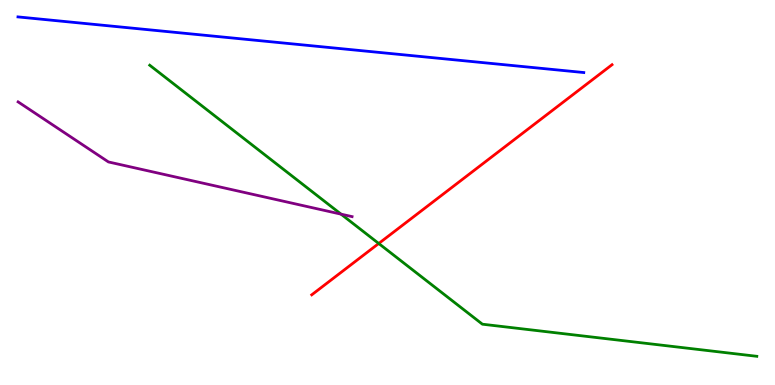[{'lines': ['blue', 'red'], 'intersections': []}, {'lines': ['green', 'red'], 'intersections': [{'x': 4.89, 'y': 3.68}]}, {'lines': ['purple', 'red'], 'intersections': []}, {'lines': ['blue', 'green'], 'intersections': []}, {'lines': ['blue', 'purple'], 'intersections': []}, {'lines': ['green', 'purple'], 'intersections': [{'x': 4.4, 'y': 4.44}]}]